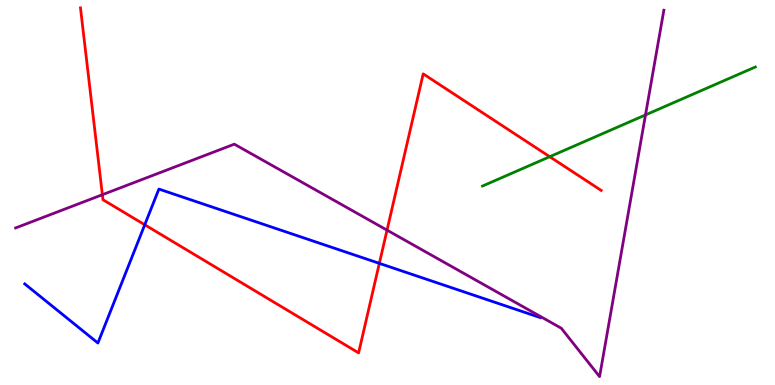[{'lines': ['blue', 'red'], 'intersections': [{'x': 1.87, 'y': 4.16}, {'x': 4.89, 'y': 3.16}]}, {'lines': ['green', 'red'], 'intersections': [{'x': 7.09, 'y': 5.93}]}, {'lines': ['purple', 'red'], 'intersections': [{'x': 1.32, 'y': 4.94}, {'x': 4.99, 'y': 4.02}]}, {'lines': ['blue', 'green'], 'intersections': []}, {'lines': ['blue', 'purple'], 'intersections': []}, {'lines': ['green', 'purple'], 'intersections': [{'x': 8.33, 'y': 7.01}]}]